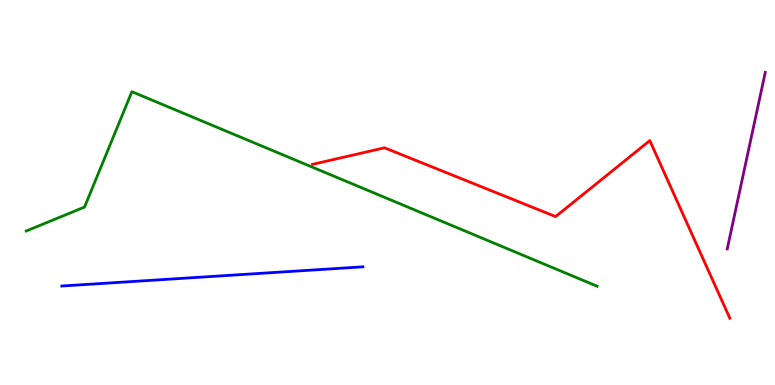[{'lines': ['blue', 'red'], 'intersections': []}, {'lines': ['green', 'red'], 'intersections': []}, {'lines': ['purple', 'red'], 'intersections': []}, {'lines': ['blue', 'green'], 'intersections': []}, {'lines': ['blue', 'purple'], 'intersections': []}, {'lines': ['green', 'purple'], 'intersections': []}]